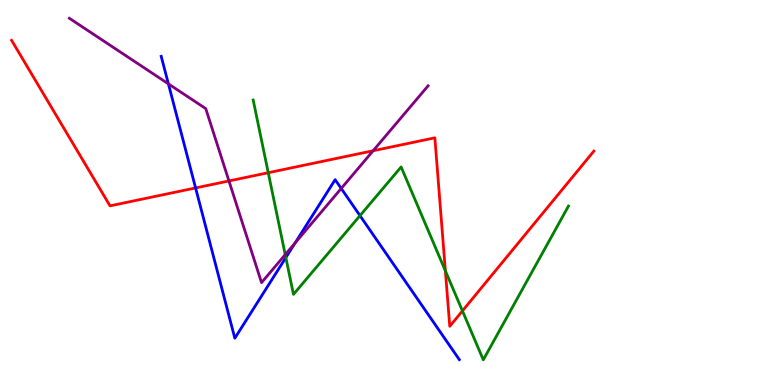[{'lines': ['blue', 'red'], 'intersections': [{'x': 2.52, 'y': 5.12}]}, {'lines': ['green', 'red'], 'intersections': [{'x': 3.46, 'y': 5.51}, {'x': 5.75, 'y': 2.97}, {'x': 5.97, 'y': 1.92}]}, {'lines': ['purple', 'red'], 'intersections': [{'x': 2.95, 'y': 5.3}, {'x': 4.81, 'y': 6.08}]}, {'lines': ['blue', 'green'], 'intersections': [{'x': 3.69, 'y': 3.31}, {'x': 4.64, 'y': 4.4}]}, {'lines': ['blue', 'purple'], 'intersections': [{'x': 2.17, 'y': 7.82}, {'x': 3.81, 'y': 3.69}, {'x': 4.4, 'y': 5.1}]}, {'lines': ['green', 'purple'], 'intersections': [{'x': 3.68, 'y': 3.39}]}]